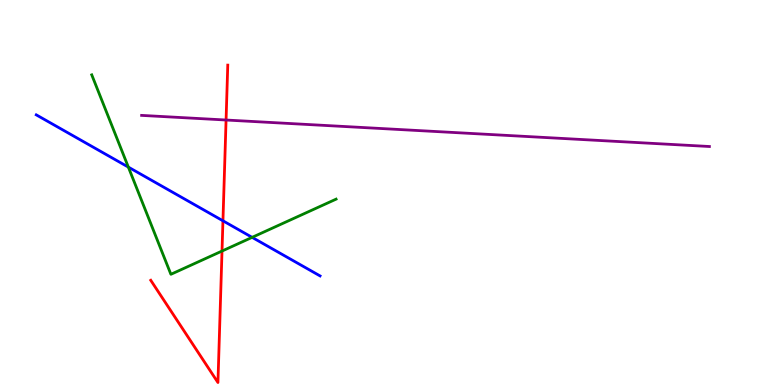[{'lines': ['blue', 'red'], 'intersections': [{'x': 2.88, 'y': 4.26}]}, {'lines': ['green', 'red'], 'intersections': [{'x': 2.86, 'y': 3.48}]}, {'lines': ['purple', 'red'], 'intersections': [{'x': 2.92, 'y': 6.88}]}, {'lines': ['blue', 'green'], 'intersections': [{'x': 1.66, 'y': 5.66}, {'x': 3.25, 'y': 3.84}]}, {'lines': ['blue', 'purple'], 'intersections': []}, {'lines': ['green', 'purple'], 'intersections': []}]